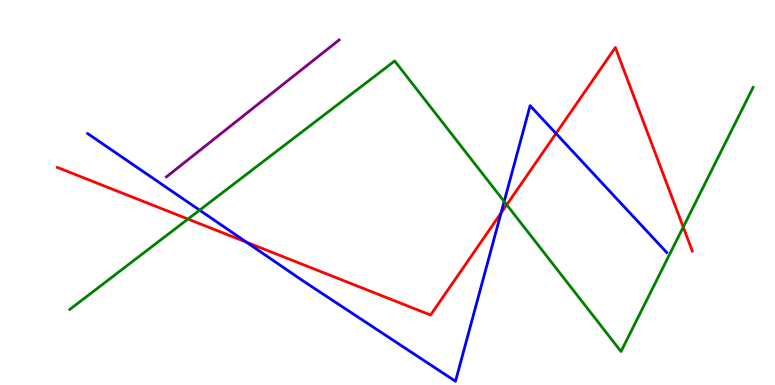[{'lines': ['blue', 'red'], 'intersections': [{'x': 3.18, 'y': 3.71}, {'x': 6.47, 'y': 4.47}, {'x': 7.17, 'y': 6.53}]}, {'lines': ['green', 'red'], 'intersections': [{'x': 2.43, 'y': 4.31}, {'x': 6.54, 'y': 4.68}, {'x': 8.82, 'y': 4.1}]}, {'lines': ['purple', 'red'], 'intersections': []}, {'lines': ['blue', 'green'], 'intersections': [{'x': 2.58, 'y': 4.54}, {'x': 6.51, 'y': 4.77}]}, {'lines': ['blue', 'purple'], 'intersections': []}, {'lines': ['green', 'purple'], 'intersections': []}]